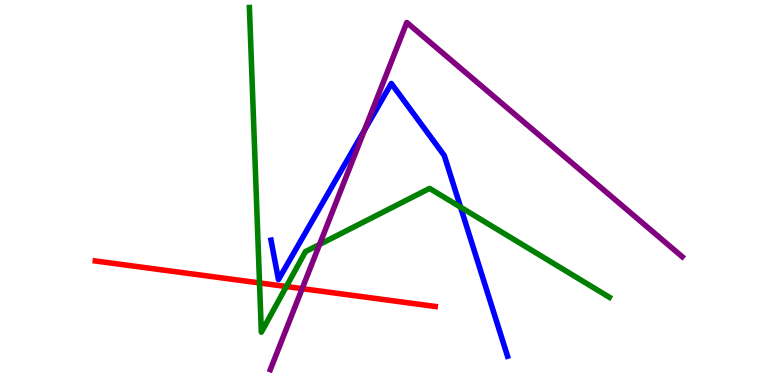[{'lines': ['blue', 'red'], 'intersections': []}, {'lines': ['green', 'red'], 'intersections': [{'x': 3.35, 'y': 2.65}, {'x': 3.69, 'y': 2.56}]}, {'lines': ['purple', 'red'], 'intersections': [{'x': 3.9, 'y': 2.5}]}, {'lines': ['blue', 'green'], 'intersections': [{'x': 5.94, 'y': 4.62}]}, {'lines': ['blue', 'purple'], 'intersections': [{'x': 4.7, 'y': 6.62}]}, {'lines': ['green', 'purple'], 'intersections': [{'x': 4.12, 'y': 3.65}]}]